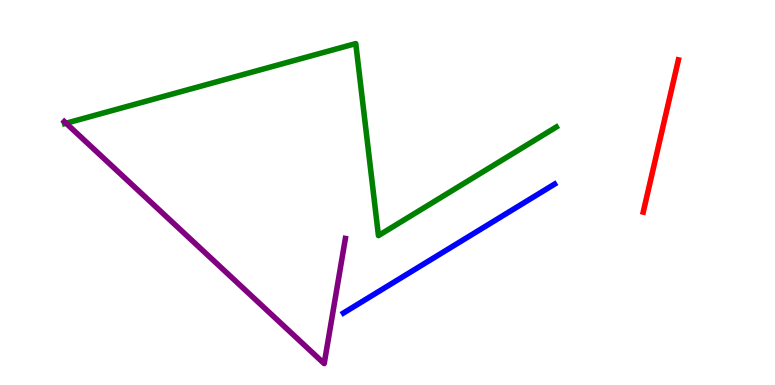[{'lines': ['blue', 'red'], 'intersections': []}, {'lines': ['green', 'red'], 'intersections': []}, {'lines': ['purple', 'red'], 'intersections': []}, {'lines': ['blue', 'green'], 'intersections': []}, {'lines': ['blue', 'purple'], 'intersections': []}, {'lines': ['green', 'purple'], 'intersections': [{'x': 0.852, 'y': 6.8}]}]